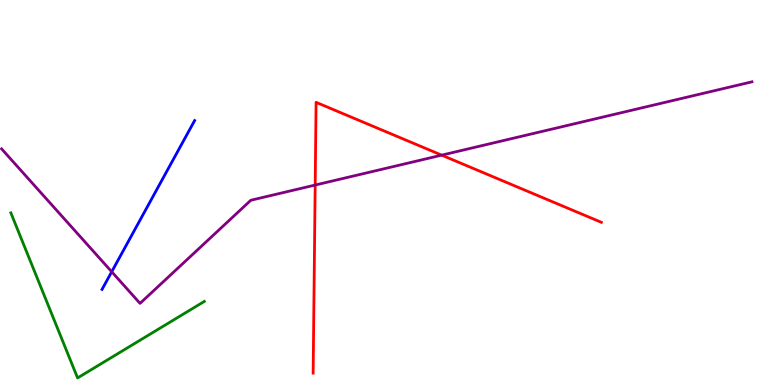[{'lines': ['blue', 'red'], 'intersections': []}, {'lines': ['green', 'red'], 'intersections': []}, {'lines': ['purple', 'red'], 'intersections': [{'x': 4.07, 'y': 5.19}, {'x': 5.7, 'y': 5.97}]}, {'lines': ['blue', 'green'], 'intersections': []}, {'lines': ['blue', 'purple'], 'intersections': [{'x': 1.44, 'y': 2.94}]}, {'lines': ['green', 'purple'], 'intersections': []}]